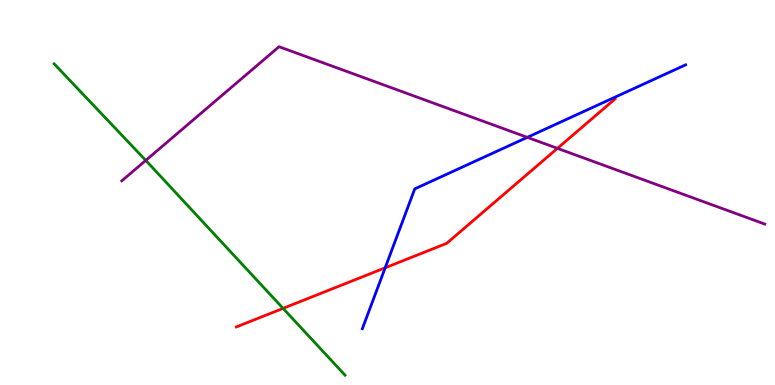[{'lines': ['blue', 'red'], 'intersections': [{'x': 4.97, 'y': 3.04}]}, {'lines': ['green', 'red'], 'intersections': [{'x': 3.65, 'y': 1.99}]}, {'lines': ['purple', 'red'], 'intersections': [{'x': 7.19, 'y': 6.15}]}, {'lines': ['blue', 'green'], 'intersections': []}, {'lines': ['blue', 'purple'], 'intersections': [{'x': 6.8, 'y': 6.43}]}, {'lines': ['green', 'purple'], 'intersections': [{'x': 1.88, 'y': 5.83}]}]